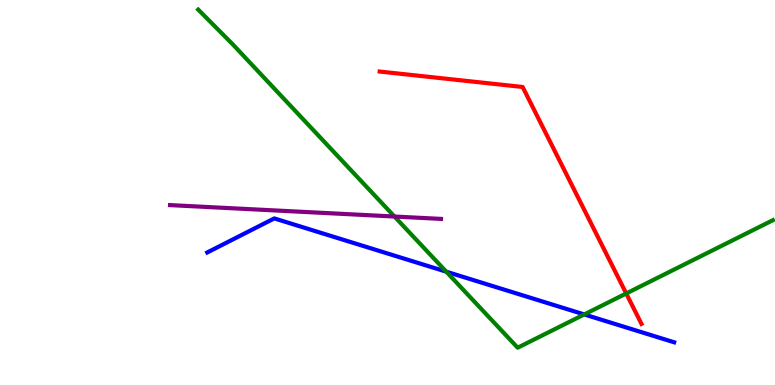[{'lines': ['blue', 'red'], 'intersections': []}, {'lines': ['green', 'red'], 'intersections': [{'x': 8.08, 'y': 2.38}]}, {'lines': ['purple', 'red'], 'intersections': []}, {'lines': ['blue', 'green'], 'intersections': [{'x': 5.76, 'y': 2.94}, {'x': 7.54, 'y': 1.83}]}, {'lines': ['blue', 'purple'], 'intersections': []}, {'lines': ['green', 'purple'], 'intersections': [{'x': 5.09, 'y': 4.38}]}]